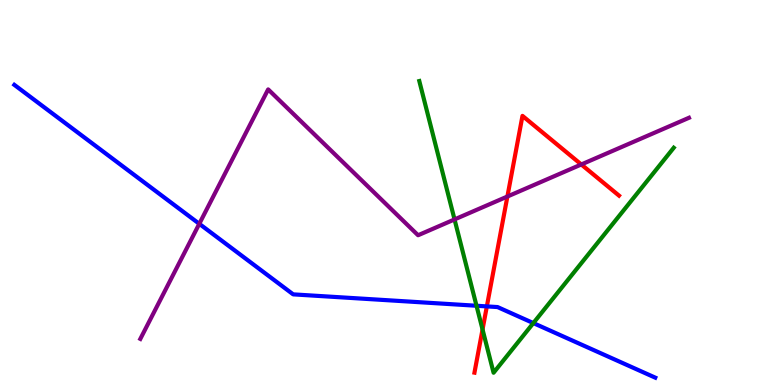[{'lines': ['blue', 'red'], 'intersections': [{'x': 6.28, 'y': 2.04}]}, {'lines': ['green', 'red'], 'intersections': [{'x': 6.23, 'y': 1.44}]}, {'lines': ['purple', 'red'], 'intersections': [{'x': 6.55, 'y': 4.9}, {'x': 7.5, 'y': 5.73}]}, {'lines': ['blue', 'green'], 'intersections': [{'x': 6.15, 'y': 2.06}, {'x': 6.88, 'y': 1.61}]}, {'lines': ['blue', 'purple'], 'intersections': [{'x': 2.57, 'y': 4.19}]}, {'lines': ['green', 'purple'], 'intersections': [{'x': 5.86, 'y': 4.3}]}]